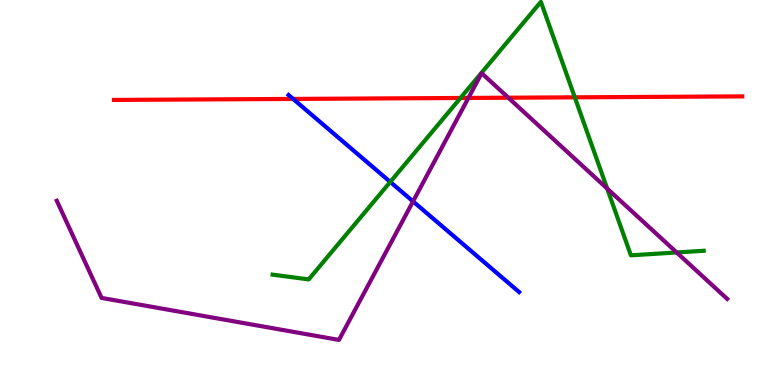[{'lines': ['blue', 'red'], 'intersections': [{'x': 3.78, 'y': 7.43}]}, {'lines': ['green', 'red'], 'intersections': [{'x': 5.94, 'y': 7.46}, {'x': 7.42, 'y': 7.47}]}, {'lines': ['purple', 'red'], 'intersections': [{'x': 6.04, 'y': 7.46}, {'x': 6.56, 'y': 7.46}]}, {'lines': ['blue', 'green'], 'intersections': [{'x': 5.04, 'y': 5.27}]}, {'lines': ['blue', 'purple'], 'intersections': [{'x': 5.33, 'y': 4.77}]}, {'lines': ['green', 'purple'], 'intersections': [{'x': 7.83, 'y': 5.1}, {'x': 8.73, 'y': 3.44}]}]